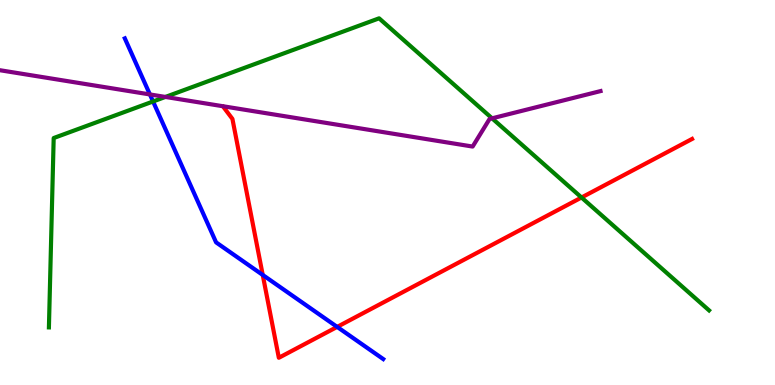[{'lines': ['blue', 'red'], 'intersections': [{'x': 3.39, 'y': 2.86}, {'x': 4.35, 'y': 1.51}]}, {'lines': ['green', 'red'], 'intersections': [{'x': 7.5, 'y': 4.87}]}, {'lines': ['purple', 'red'], 'intersections': []}, {'lines': ['blue', 'green'], 'intersections': [{'x': 1.97, 'y': 7.36}]}, {'lines': ['blue', 'purple'], 'intersections': [{'x': 1.93, 'y': 7.55}]}, {'lines': ['green', 'purple'], 'intersections': [{'x': 2.13, 'y': 7.48}, {'x': 6.35, 'y': 6.93}]}]